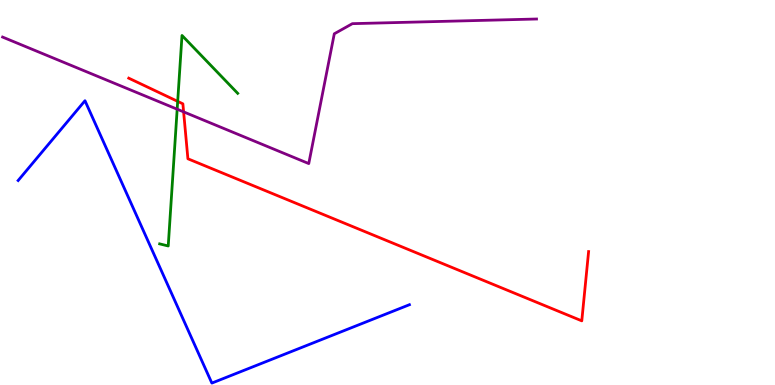[{'lines': ['blue', 'red'], 'intersections': []}, {'lines': ['green', 'red'], 'intersections': [{'x': 2.29, 'y': 7.37}]}, {'lines': ['purple', 'red'], 'intersections': [{'x': 2.37, 'y': 7.09}]}, {'lines': ['blue', 'green'], 'intersections': []}, {'lines': ['blue', 'purple'], 'intersections': []}, {'lines': ['green', 'purple'], 'intersections': [{'x': 2.29, 'y': 7.16}]}]